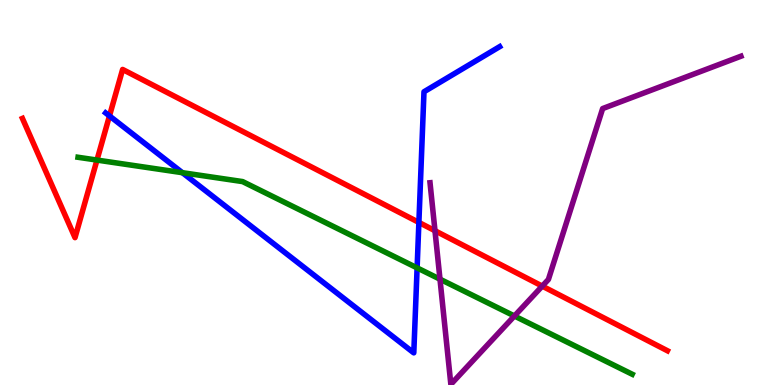[{'lines': ['blue', 'red'], 'intersections': [{'x': 1.41, 'y': 6.99}, {'x': 5.4, 'y': 4.22}]}, {'lines': ['green', 'red'], 'intersections': [{'x': 1.25, 'y': 5.84}]}, {'lines': ['purple', 'red'], 'intersections': [{'x': 5.61, 'y': 4.01}, {'x': 7.0, 'y': 2.57}]}, {'lines': ['blue', 'green'], 'intersections': [{'x': 2.35, 'y': 5.51}, {'x': 5.38, 'y': 3.04}]}, {'lines': ['blue', 'purple'], 'intersections': []}, {'lines': ['green', 'purple'], 'intersections': [{'x': 5.68, 'y': 2.75}, {'x': 6.64, 'y': 1.79}]}]